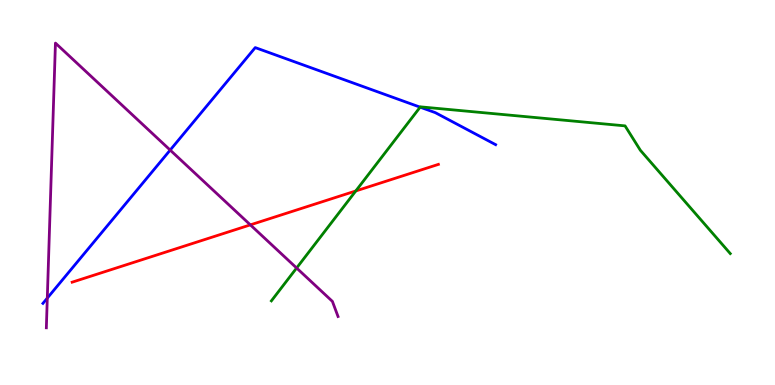[{'lines': ['blue', 'red'], 'intersections': []}, {'lines': ['green', 'red'], 'intersections': [{'x': 4.59, 'y': 5.04}]}, {'lines': ['purple', 'red'], 'intersections': [{'x': 3.23, 'y': 4.16}]}, {'lines': ['blue', 'green'], 'intersections': [{'x': 5.42, 'y': 7.22}]}, {'lines': ['blue', 'purple'], 'intersections': [{'x': 0.61, 'y': 2.26}, {'x': 2.2, 'y': 6.1}]}, {'lines': ['green', 'purple'], 'intersections': [{'x': 3.83, 'y': 3.04}]}]